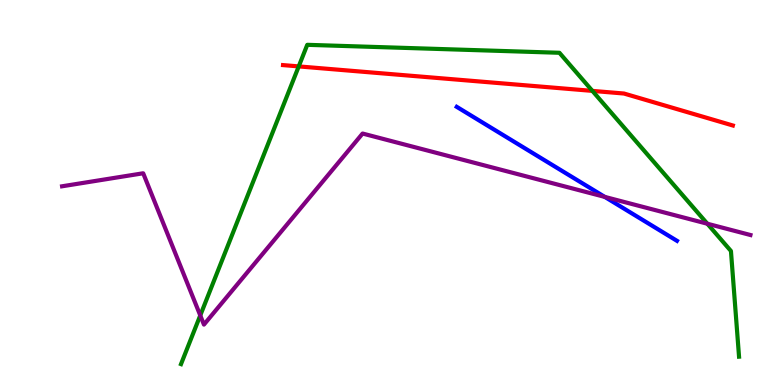[{'lines': ['blue', 'red'], 'intersections': []}, {'lines': ['green', 'red'], 'intersections': [{'x': 3.85, 'y': 8.28}, {'x': 7.64, 'y': 7.64}]}, {'lines': ['purple', 'red'], 'intersections': []}, {'lines': ['blue', 'green'], 'intersections': []}, {'lines': ['blue', 'purple'], 'intersections': [{'x': 7.8, 'y': 4.89}]}, {'lines': ['green', 'purple'], 'intersections': [{'x': 2.58, 'y': 1.81}, {'x': 9.13, 'y': 4.19}]}]